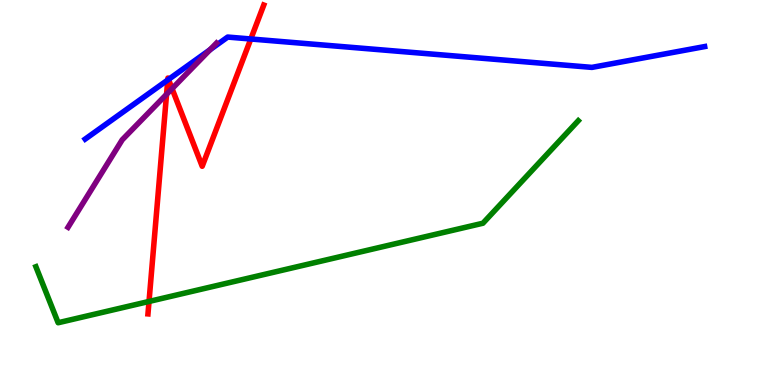[{'lines': ['blue', 'red'], 'intersections': [{'x': 2.16, 'y': 7.92}, {'x': 2.17, 'y': 7.94}, {'x': 3.24, 'y': 8.99}]}, {'lines': ['green', 'red'], 'intersections': [{'x': 1.92, 'y': 2.17}]}, {'lines': ['purple', 'red'], 'intersections': [{'x': 2.15, 'y': 7.55}, {'x': 2.22, 'y': 7.7}]}, {'lines': ['blue', 'green'], 'intersections': []}, {'lines': ['blue', 'purple'], 'intersections': [{'x': 2.71, 'y': 8.71}]}, {'lines': ['green', 'purple'], 'intersections': []}]